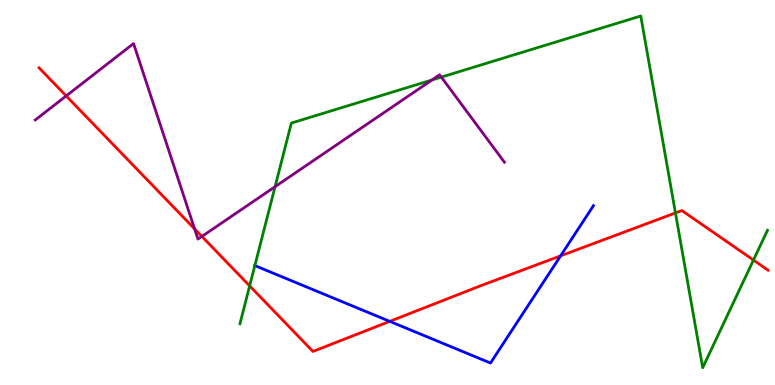[{'lines': ['blue', 'red'], 'intersections': [{'x': 5.03, 'y': 1.65}, {'x': 7.23, 'y': 3.35}]}, {'lines': ['green', 'red'], 'intersections': [{'x': 3.22, 'y': 2.57}, {'x': 8.72, 'y': 4.47}, {'x': 9.72, 'y': 3.24}]}, {'lines': ['purple', 'red'], 'intersections': [{'x': 0.854, 'y': 7.51}, {'x': 2.51, 'y': 4.05}, {'x': 2.61, 'y': 3.86}]}, {'lines': ['blue', 'green'], 'intersections': [{'x': 3.29, 'y': 3.1}]}, {'lines': ['blue', 'purple'], 'intersections': []}, {'lines': ['green', 'purple'], 'intersections': [{'x': 3.55, 'y': 5.15}, {'x': 5.57, 'y': 7.92}, {'x': 5.69, 'y': 8.0}]}]